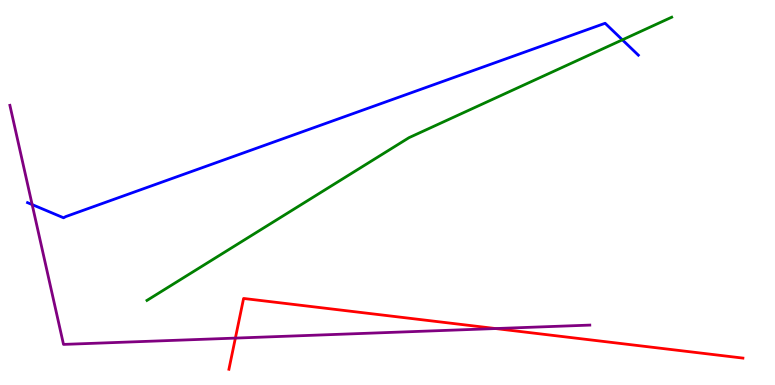[{'lines': ['blue', 'red'], 'intersections': []}, {'lines': ['green', 'red'], 'intersections': []}, {'lines': ['purple', 'red'], 'intersections': [{'x': 3.04, 'y': 1.22}, {'x': 6.39, 'y': 1.47}]}, {'lines': ['blue', 'green'], 'intersections': [{'x': 8.03, 'y': 8.97}]}, {'lines': ['blue', 'purple'], 'intersections': [{'x': 0.415, 'y': 4.69}]}, {'lines': ['green', 'purple'], 'intersections': []}]